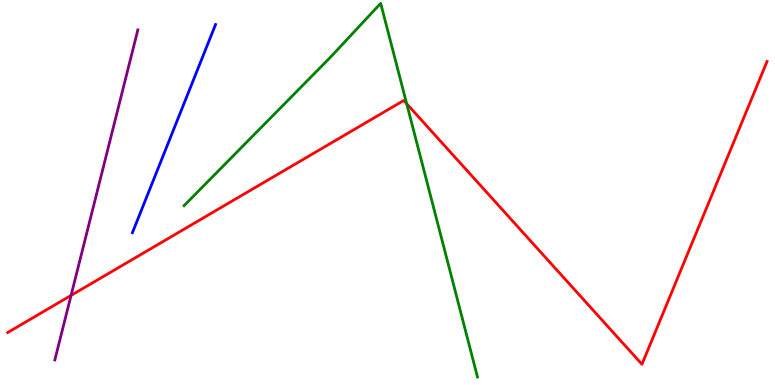[{'lines': ['blue', 'red'], 'intersections': []}, {'lines': ['green', 'red'], 'intersections': [{'x': 5.25, 'y': 7.31}]}, {'lines': ['purple', 'red'], 'intersections': [{'x': 0.917, 'y': 2.33}]}, {'lines': ['blue', 'green'], 'intersections': []}, {'lines': ['blue', 'purple'], 'intersections': []}, {'lines': ['green', 'purple'], 'intersections': []}]